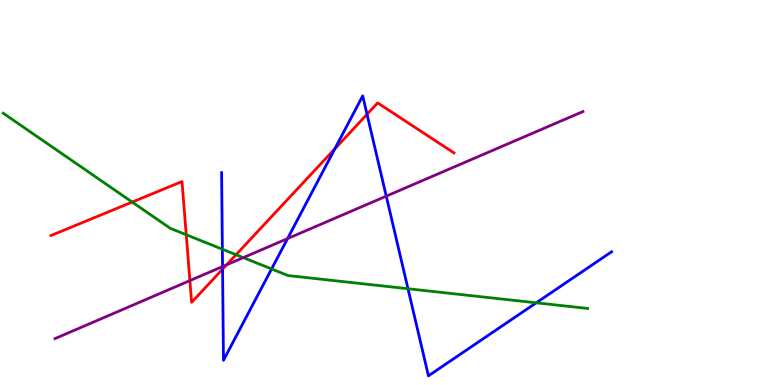[{'lines': ['blue', 'red'], 'intersections': [{'x': 2.87, 'y': 3.01}, {'x': 4.32, 'y': 6.14}, {'x': 4.74, 'y': 7.03}]}, {'lines': ['green', 'red'], 'intersections': [{'x': 1.71, 'y': 4.75}, {'x': 2.4, 'y': 3.9}, {'x': 3.05, 'y': 3.38}]}, {'lines': ['purple', 'red'], 'intersections': [{'x': 2.45, 'y': 2.71}, {'x': 2.92, 'y': 3.12}]}, {'lines': ['blue', 'green'], 'intersections': [{'x': 2.87, 'y': 3.53}, {'x': 3.5, 'y': 3.01}, {'x': 5.26, 'y': 2.5}, {'x': 6.92, 'y': 2.13}]}, {'lines': ['blue', 'purple'], 'intersections': [{'x': 2.87, 'y': 3.08}, {'x': 3.71, 'y': 3.8}, {'x': 4.98, 'y': 4.91}]}, {'lines': ['green', 'purple'], 'intersections': [{'x': 3.14, 'y': 3.31}]}]